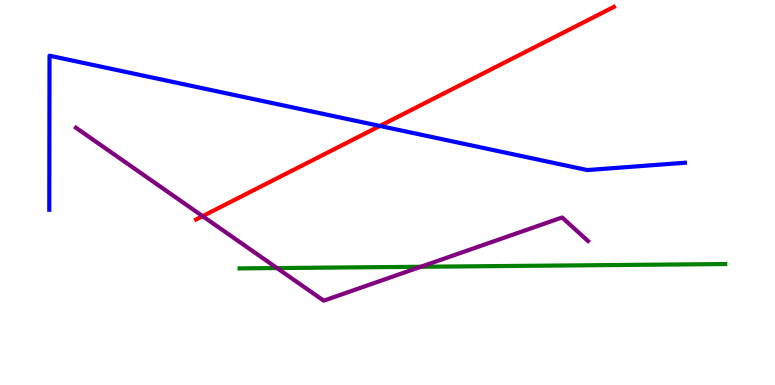[{'lines': ['blue', 'red'], 'intersections': [{'x': 4.9, 'y': 6.73}]}, {'lines': ['green', 'red'], 'intersections': []}, {'lines': ['purple', 'red'], 'intersections': [{'x': 2.61, 'y': 4.39}]}, {'lines': ['blue', 'green'], 'intersections': []}, {'lines': ['blue', 'purple'], 'intersections': []}, {'lines': ['green', 'purple'], 'intersections': [{'x': 3.57, 'y': 3.04}, {'x': 5.43, 'y': 3.07}]}]